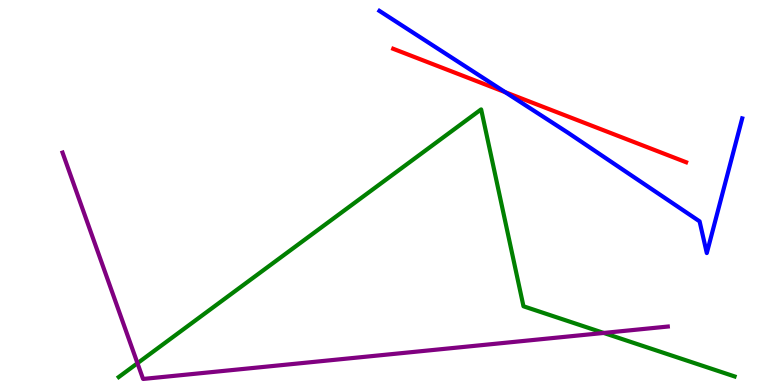[{'lines': ['blue', 'red'], 'intersections': [{'x': 6.52, 'y': 7.61}]}, {'lines': ['green', 'red'], 'intersections': []}, {'lines': ['purple', 'red'], 'intersections': []}, {'lines': ['blue', 'green'], 'intersections': []}, {'lines': ['blue', 'purple'], 'intersections': []}, {'lines': ['green', 'purple'], 'intersections': [{'x': 1.77, 'y': 0.566}, {'x': 7.79, 'y': 1.35}]}]